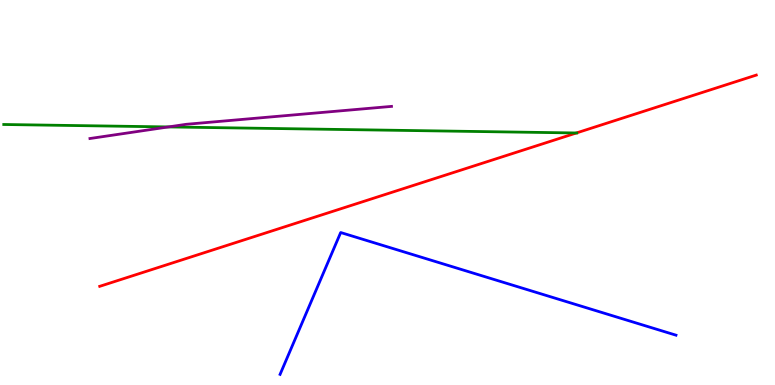[{'lines': ['blue', 'red'], 'intersections': []}, {'lines': ['green', 'red'], 'intersections': [{'x': 7.44, 'y': 6.55}]}, {'lines': ['purple', 'red'], 'intersections': []}, {'lines': ['blue', 'green'], 'intersections': []}, {'lines': ['blue', 'purple'], 'intersections': []}, {'lines': ['green', 'purple'], 'intersections': [{'x': 2.17, 'y': 6.7}]}]